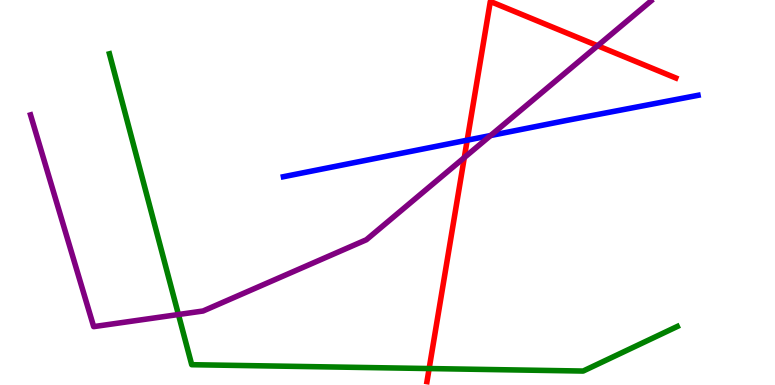[{'lines': ['blue', 'red'], 'intersections': [{'x': 6.03, 'y': 6.36}]}, {'lines': ['green', 'red'], 'intersections': [{'x': 5.54, 'y': 0.427}]}, {'lines': ['purple', 'red'], 'intersections': [{'x': 5.99, 'y': 5.91}, {'x': 7.71, 'y': 8.81}]}, {'lines': ['blue', 'green'], 'intersections': []}, {'lines': ['blue', 'purple'], 'intersections': [{'x': 6.33, 'y': 6.48}]}, {'lines': ['green', 'purple'], 'intersections': [{'x': 2.3, 'y': 1.83}]}]